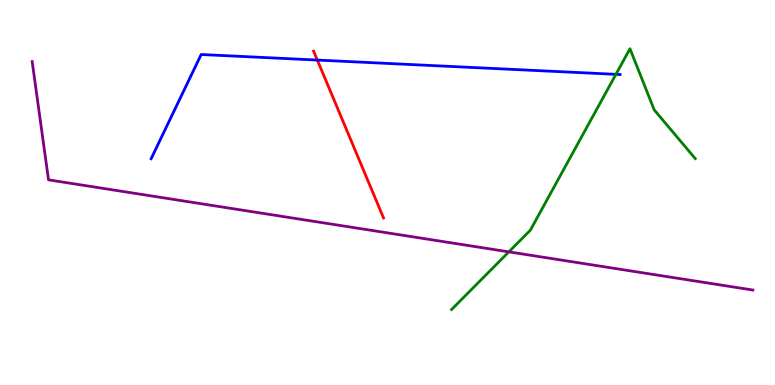[{'lines': ['blue', 'red'], 'intersections': [{'x': 4.09, 'y': 8.44}]}, {'lines': ['green', 'red'], 'intersections': []}, {'lines': ['purple', 'red'], 'intersections': []}, {'lines': ['blue', 'green'], 'intersections': [{'x': 7.95, 'y': 8.07}]}, {'lines': ['blue', 'purple'], 'intersections': []}, {'lines': ['green', 'purple'], 'intersections': [{'x': 6.57, 'y': 3.46}]}]